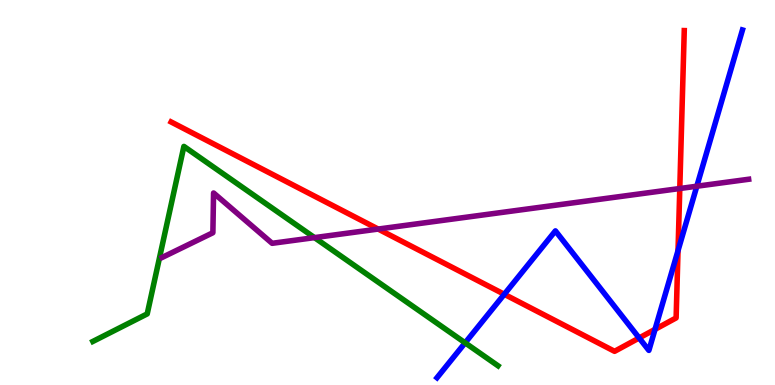[{'lines': ['blue', 'red'], 'intersections': [{'x': 6.51, 'y': 2.36}, {'x': 8.25, 'y': 1.22}, {'x': 8.45, 'y': 1.45}, {'x': 8.75, 'y': 3.49}]}, {'lines': ['green', 'red'], 'intersections': []}, {'lines': ['purple', 'red'], 'intersections': [{'x': 4.88, 'y': 4.05}, {'x': 8.77, 'y': 5.1}]}, {'lines': ['blue', 'green'], 'intersections': [{'x': 6.0, 'y': 1.1}]}, {'lines': ['blue', 'purple'], 'intersections': [{'x': 8.99, 'y': 5.16}]}, {'lines': ['green', 'purple'], 'intersections': [{'x': 4.06, 'y': 3.83}]}]